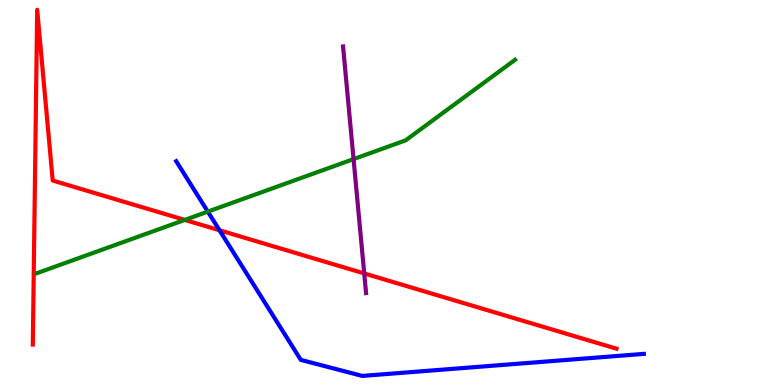[{'lines': ['blue', 'red'], 'intersections': [{'x': 2.83, 'y': 4.02}]}, {'lines': ['green', 'red'], 'intersections': [{'x': 2.38, 'y': 4.29}]}, {'lines': ['purple', 'red'], 'intersections': [{'x': 4.7, 'y': 2.9}]}, {'lines': ['blue', 'green'], 'intersections': [{'x': 2.68, 'y': 4.5}]}, {'lines': ['blue', 'purple'], 'intersections': []}, {'lines': ['green', 'purple'], 'intersections': [{'x': 4.56, 'y': 5.87}]}]